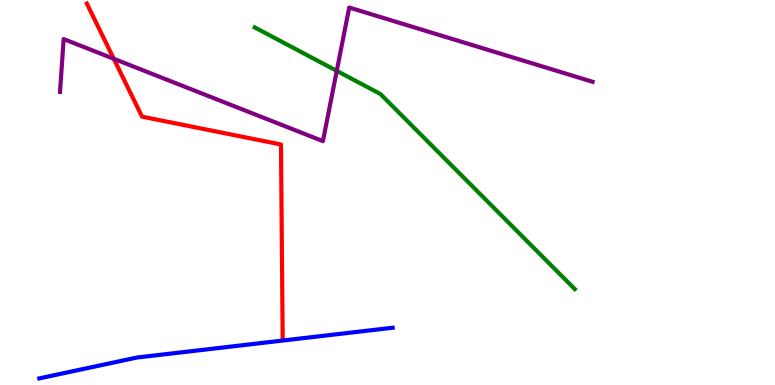[{'lines': ['blue', 'red'], 'intersections': []}, {'lines': ['green', 'red'], 'intersections': []}, {'lines': ['purple', 'red'], 'intersections': [{'x': 1.47, 'y': 8.47}]}, {'lines': ['blue', 'green'], 'intersections': []}, {'lines': ['blue', 'purple'], 'intersections': []}, {'lines': ['green', 'purple'], 'intersections': [{'x': 4.35, 'y': 8.16}]}]